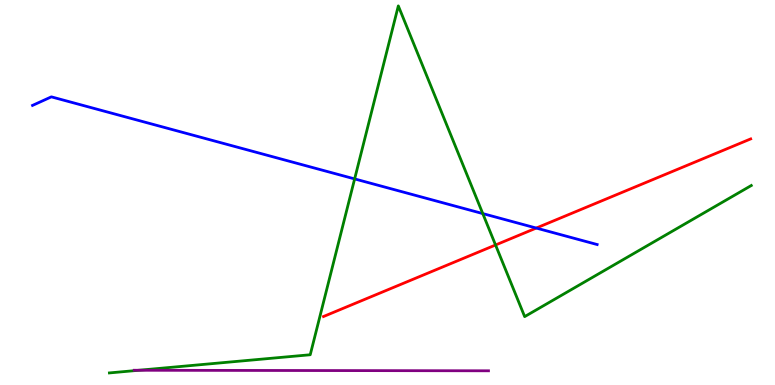[{'lines': ['blue', 'red'], 'intersections': [{'x': 6.92, 'y': 4.08}]}, {'lines': ['green', 'red'], 'intersections': [{'x': 6.39, 'y': 3.64}]}, {'lines': ['purple', 'red'], 'intersections': []}, {'lines': ['blue', 'green'], 'intersections': [{'x': 4.58, 'y': 5.35}, {'x': 6.23, 'y': 4.45}]}, {'lines': ['blue', 'purple'], 'intersections': []}, {'lines': ['green', 'purple'], 'intersections': [{'x': 1.79, 'y': 0.383}]}]